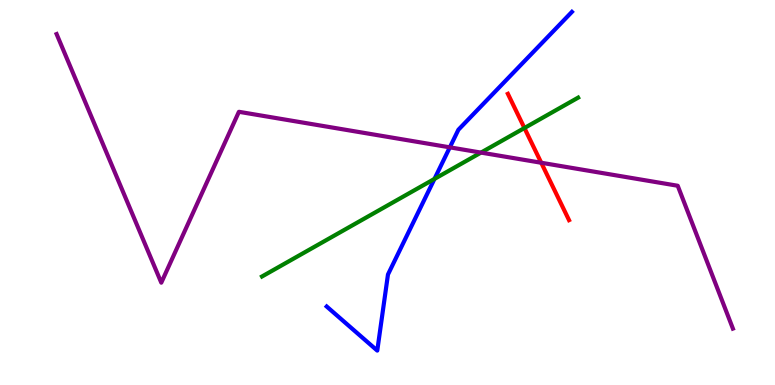[{'lines': ['blue', 'red'], 'intersections': []}, {'lines': ['green', 'red'], 'intersections': [{'x': 6.77, 'y': 6.67}]}, {'lines': ['purple', 'red'], 'intersections': [{'x': 6.98, 'y': 5.77}]}, {'lines': ['blue', 'green'], 'intersections': [{'x': 5.61, 'y': 5.35}]}, {'lines': ['blue', 'purple'], 'intersections': [{'x': 5.8, 'y': 6.17}]}, {'lines': ['green', 'purple'], 'intersections': [{'x': 6.21, 'y': 6.04}]}]